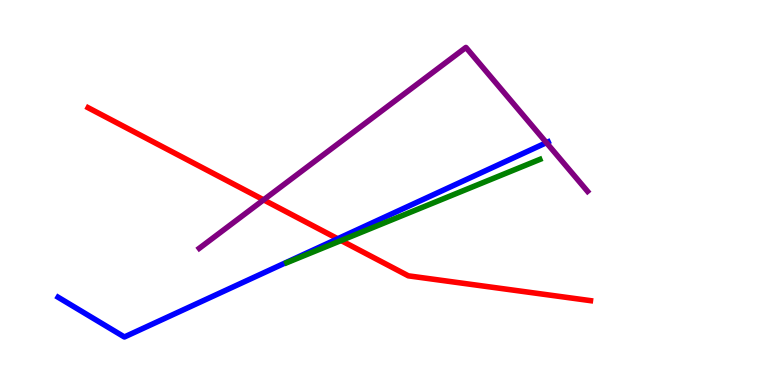[{'lines': ['blue', 'red'], 'intersections': [{'x': 4.36, 'y': 3.8}]}, {'lines': ['green', 'red'], 'intersections': [{'x': 4.4, 'y': 3.75}]}, {'lines': ['purple', 'red'], 'intersections': [{'x': 3.4, 'y': 4.81}]}, {'lines': ['blue', 'green'], 'intersections': []}, {'lines': ['blue', 'purple'], 'intersections': [{'x': 7.05, 'y': 6.29}]}, {'lines': ['green', 'purple'], 'intersections': []}]